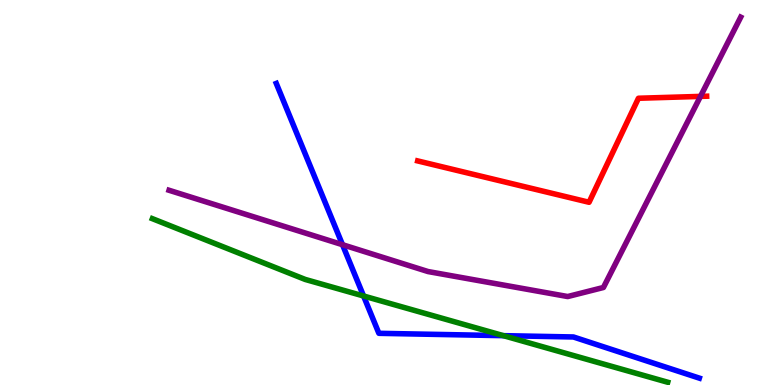[{'lines': ['blue', 'red'], 'intersections': []}, {'lines': ['green', 'red'], 'intersections': []}, {'lines': ['purple', 'red'], 'intersections': [{'x': 9.04, 'y': 7.5}]}, {'lines': ['blue', 'green'], 'intersections': [{'x': 4.69, 'y': 2.31}, {'x': 6.5, 'y': 1.28}]}, {'lines': ['blue', 'purple'], 'intersections': [{'x': 4.42, 'y': 3.64}]}, {'lines': ['green', 'purple'], 'intersections': []}]